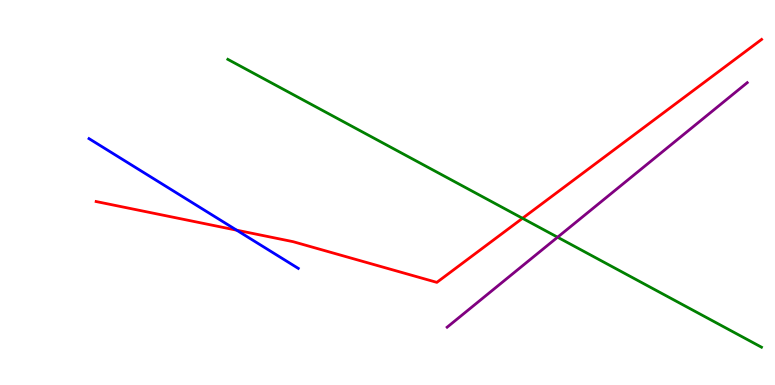[{'lines': ['blue', 'red'], 'intersections': [{'x': 3.05, 'y': 4.02}]}, {'lines': ['green', 'red'], 'intersections': [{'x': 6.74, 'y': 4.33}]}, {'lines': ['purple', 'red'], 'intersections': []}, {'lines': ['blue', 'green'], 'intersections': []}, {'lines': ['blue', 'purple'], 'intersections': []}, {'lines': ['green', 'purple'], 'intersections': [{'x': 7.19, 'y': 3.84}]}]